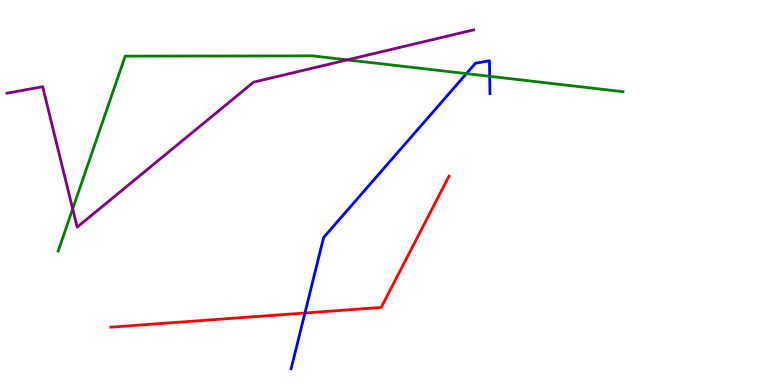[{'lines': ['blue', 'red'], 'intersections': [{'x': 3.93, 'y': 1.87}]}, {'lines': ['green', 'red'], 'intersections': []}, {'lines': ['purple', 'red'], 'intersections': []}, {'lines': ['blue', 'green'], 'intersections': [{'x': 6.02, 'y': 8.09}, {'x': 6.32, 'y': 8.02}]}, {'lines': ['blue', 'purple'], 'intersections': []}, {'lines': ['green', 'purple'], 'intersections': [{'x': 0.938, 'y': 4.57}, {'x': 4.48, 'y': 8.44}]}]